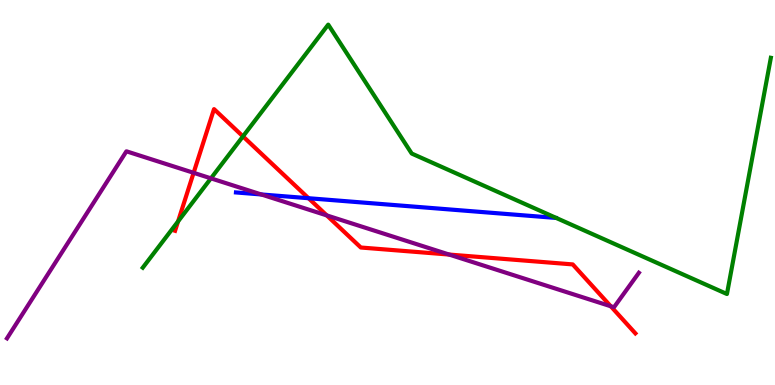[{'lines': ['blue', 'red'], 'intersections': [{'x': 3.98, 'y': 4.85}]}, {'lines': ['green', 'red'], 'intersections': [{'x': 2.3, 'y': 4.25}, {'x': 3.13, 'y': 6.46}]}, {'lines': ['purple', 'red'], 'intersections': [{'x': 2.5, 'y': 5.51}, {'x': 4.22, 'y': 4.41}, {'x': 5.8, 'y': 3.39}, {'x': 7.88, 'y': 2.05}]}, {'lines': ['blue', 'green'], 'intersections': []}, {'lines': ['blue', 'purple'], 'intersections': [{'x': 3.37, 'y': 4.95}]}, {'lines': ['green', 'purple'], 'intersections': [{'x': 2.72, 'y': 5.37}]}]